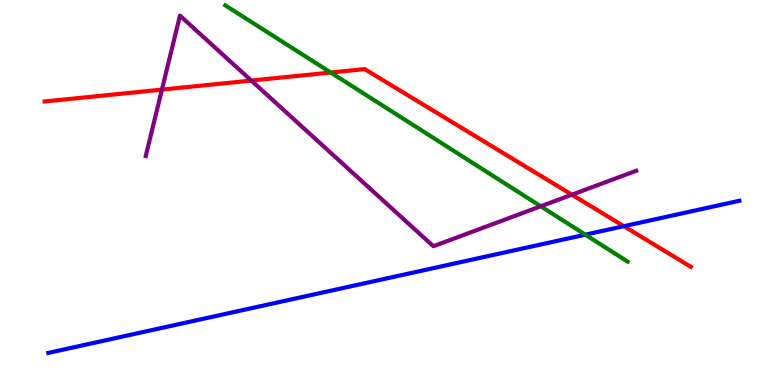[{'lines': ['blue', 'red'], 'intersections': [{'x': 8.05, 'y': 4.12}]}, {'lines': ['green', 'red'], 'intersections': [{'x': 4.27, 'y': 8.12}]}, {'lines': ['purple', 'red'], 'intersections': [{'x': 2.09, 'y': 7.67}, {'x': 3.24, 'y': 7.91}, {'x': 7.38, 'y': 4.94}]}, {'lines': ['blue', 'green'], 'intersections': [{'x': 7.55, 'y': 3.9}]}, {'lines': ['blue', 'purple'], 'intersections': []}, {'lines': ['green', 'purple'], 'intersections': [{'x': 6.98, 'y': 4.64}]}]